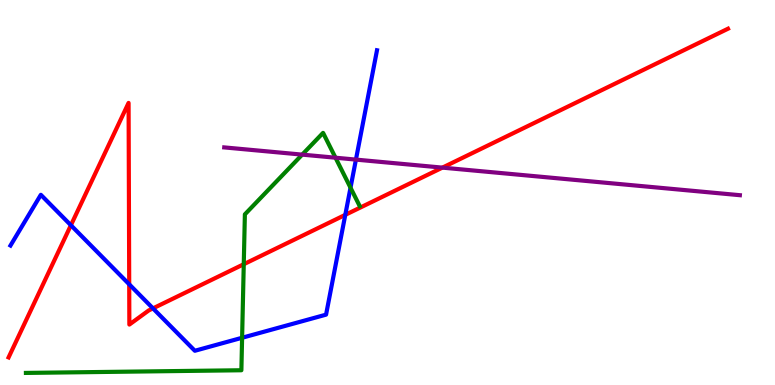[{'lines': ['blue', 'red'], 'intersections': [{'x': 0.915, 'y': 4.15}, {'x': 1.67, 'y': 2.62}, {'x': 1.97, 'y': 1.99}, {'x': 4.46, 'y': 4.42}]}, {'lines': ['green', 'red'], 'intersections': [{'x': 3.15, 'y': 3.14}]}, {'lines': ['purple', 'red'], 'intersections': [{'x': 5.71, 'y': 5.65}]}, {'lines': ['blue', 'green'], 'intersections': [{'x': 3.12, 'y': 1.23}, {'x': 4.52, 'y': 5.12}]}, {'lines': ['blue', 'purple'], 'intersections': [{'x': 4.59, 'y': 5.85}]}, {'lines': ['green', 'purple'], 'intersections': [{'x': 3.9, 'y': 5.98}, {'x': 4.33, 'y': 5.9}]}]